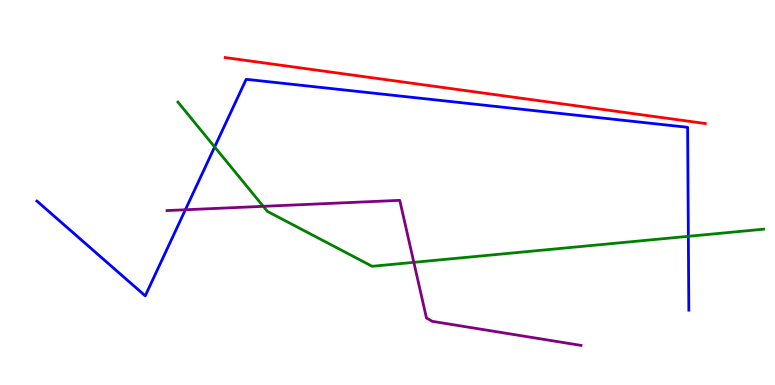[{'lines': ['blue', 'red'], 'intersections': []}, {'lines': ['green', 'red'], 'intersections': []}, {'lines': ['purple', 'red'], 'intersections': []}, {'lines': ['blue', 'green'], 'intersections': [{'x': 2.77, 'y': 6.18}, {'x': 8.88, 'y': 3.86}]}, {'lines': ['blue', 'purple'], 'intersections': [{'x': 2.39, 'y': 4.55}]}, {'lines': ['green', 'purple'], 'intersections': [{'x': 3.4, 'y': 4.64}, {'x': 5.34, 'y': 3.19}]}]